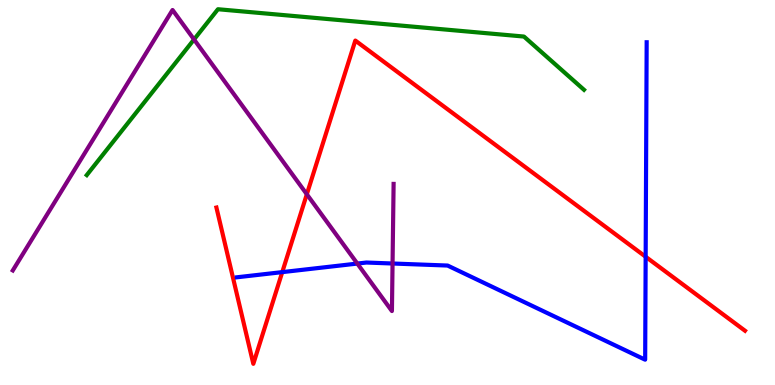[{'lines': ['blue', 'red'], 'intersections': [{'x': 3.64, 'y': 2.93}, {'x': 8.33, 'y': 3.33}]}, {'lines': ['green', 'red'], 'intersections': []}, {'lines': ['purple', 'red'], 'intersections': [{'x': 3.96, 'y': 4.95}]}, {'lines': ['blue', 'green'], 'intersections': []}, {'lines': ['blue', 'purple'], 'intersections': [{'x': 4.61, 'y': 3.15}, {'x': 5.07, 'y': 3.16}]}, {'lines': ['green', 'purple'], 'intersections': [{'x': 2.5, 'y': 8.97}]}]